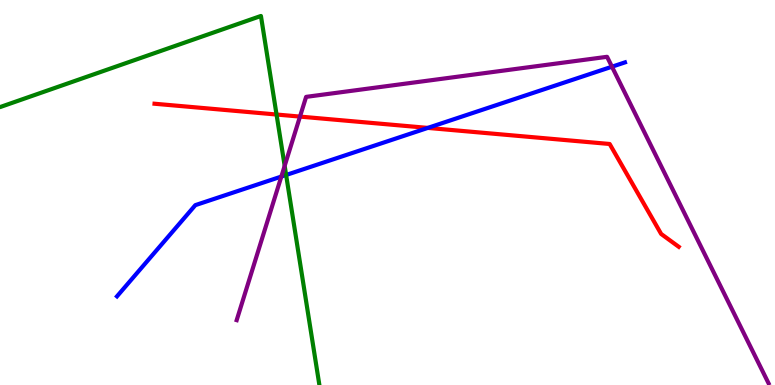[{'lines': ['blue', 'red'], 'intersections': [{'x': 5.52, 'y': 6.68}]}, {'lines': ['green', 'red'], 'intersections': [{'x': 3.57, 'y': 7.03}]}, {'lines': ['purple', 'red'], 'intersections': [{'x': 3.87, 'y': 6.97}]}, {'lines': ['blue', 'green'], 'intersections': [{'x': 3.69, 'y': 5.46}]}, {'lines': ['blue', 'purple'], 'intersections': [{'x': 3.63, 'y': 5.41}, {'x': 7.9, 'y': 8.27}]}, {'lines': ['green', 'purple'], 'intersections': [{'x': 3.67, 'y': 5.69}]}]